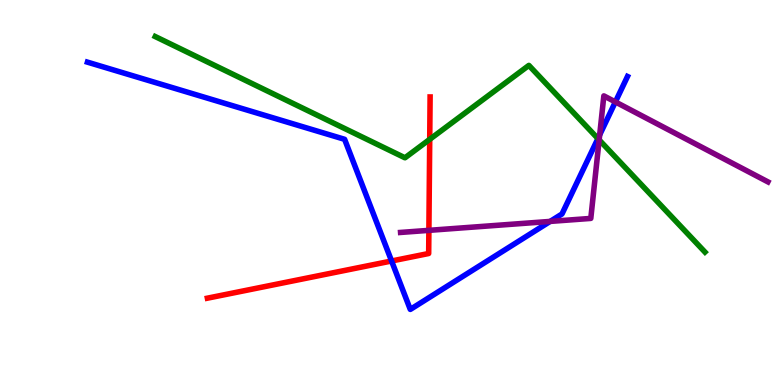[{'lines': ['blue', 'red'], 'intersections': [{'x': 5.05, 'y': 3.22}]}, {'lines': ['green', 'red'], 'intersections': [{'x': 5.54, 'y': 6.38}]}, {'lines': ['purple', 'red'], 'intersections': [{'x': 5.53, 'y': 4.02}]}, {'lines': ['blue', 'green'], 'intersections': [{'x': 7.72, 'y': 6.4}]}, {'lines': ['blue', 'purple'], 'intersections': [{'x': 7.1, 'y': 4.25}, {'x': 7.74, 'y': 6.5}, {'x': 7.94, 'y': 7.35}]}, {'lines': ['green', 'purple'], 'intersections': [{'x': 7.73, 'y': 6.37}]}]